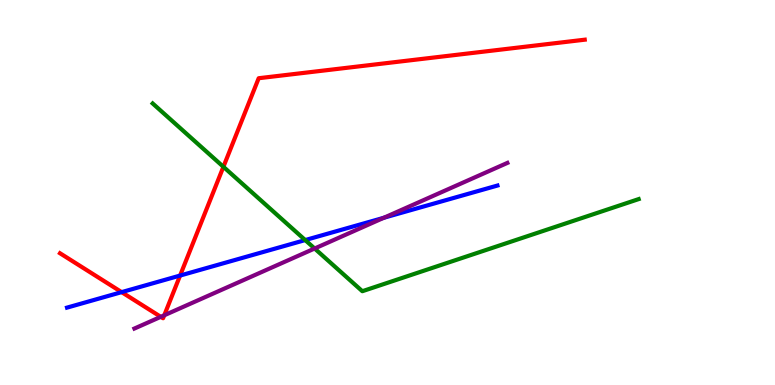[{'lines': ['blue', 'red'], 'intersections': [{'x': 1.57, 'y': 2.41}, {'x': 2.32, 'y': 2.84}]}, {'lines': ['green', 'red'], 'intersections': [{'x': 2.88, 'y': 5.67}]}, {'lines': ['purple', 'red'], 'intersections': [{'x': 2.07, 'y': 1.77}, {'x': 2.12, 'y': 1.81}]}, {'lines': ['blue', 'green'], 'intersections': [{'x': 3.94, 'y': 3.76}]}, {'lines': ['blue', 'purple'], 'intersections': [{'x': 4.95, 'y': 4.34}]}, {'lines': ['green', 'purple'], 'intersections': [{'x': 4.06, 'y': 3.55}]}]